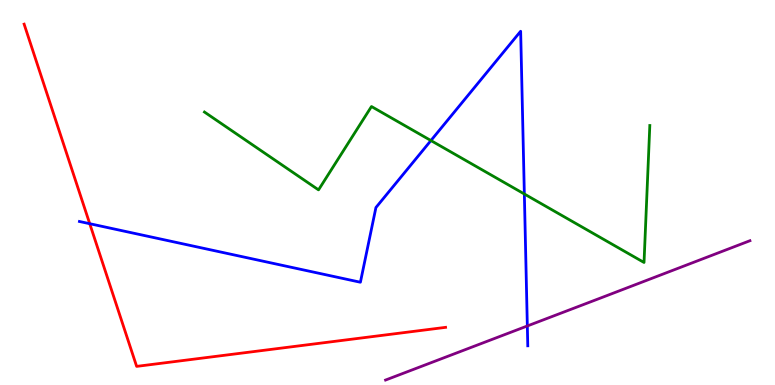[{'lines': ['blue', 'red'], 'intersections': [{'x': 1.16, 'y': 4.19}]}, {'lines': ['green', 'red'], 'intersections': []}, {'lines': ['purple', 'red'], 'intersections': []}, {'lines': ['blue', 'green'], 'intersections': [{'x': 5.56, 'y': 6.35}, {'x': 6.77, 'y': 4.96}]}, {'lines': ['blue', 'purple'], 'intersections': [{'x': 6.8, 'y': 1.53}]}, {'lines': ['green', 'purple'], 'intersections': []}]